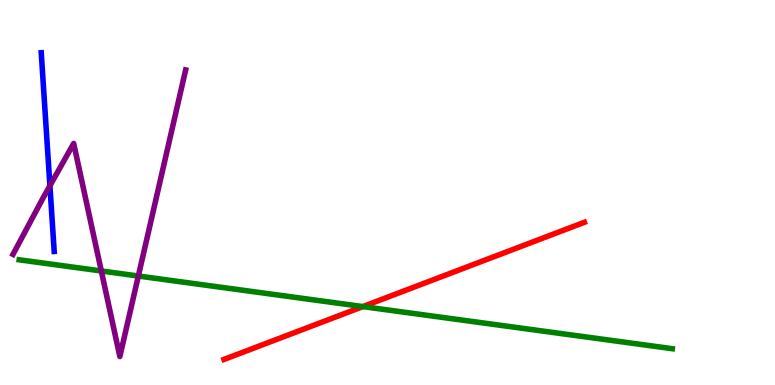[{'lines': ['blue', 'red'], 'intersections': []}, {'lines': ['green', 'red'], 'intersections': [{'x': 4.68, 'y': 2.04}]}, {'lines': ['purple', 'red'], 'intersections': []}, {'lines': ['blue', 'green'], 'intersections': []}, {'lines': ['blue', 'purple'], 'intersections': [{'x': 0.644, 'y': 5.18}]}, {'lines': ['green', 'purple'], 'intersections': [{'x': 1.31, 'y': 2.96}, {'x': 1.79, 'y': 2.83}]}]